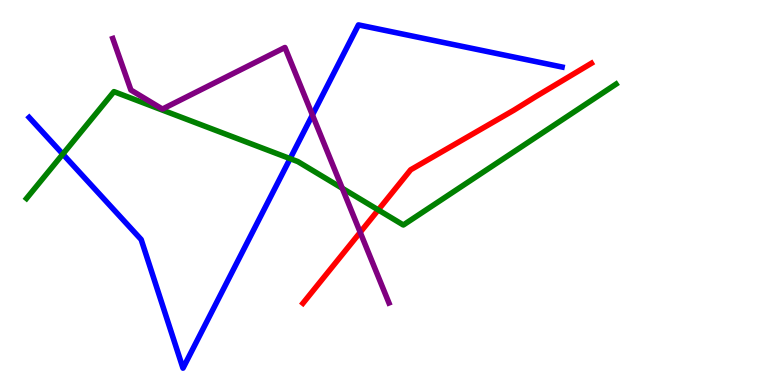[{'lines': ['blue', 'red'], 'intersections': []}, {'lines': ['green', 'red'], 'intersections': [{'x': 4.88, 'y': 4.55}]}, {'lines': ['purple', 'red'], 'intersections': [{'x': 4.65, 'y': 3.97}]}, {'lines': ['blue', 'green'], 'intersections': [{'x': 0.811, 'y': 6.0}, {'x': 3.74, 'y': 5.88}]}, {'lines': ['blue', 'purple'], 'intersections': [{'x': 4.03, 'y': 7.01}]}, {'lines': ['green', 'purple'], 'intersections': [{'x': 4.42, 'y': 5.11}]}]